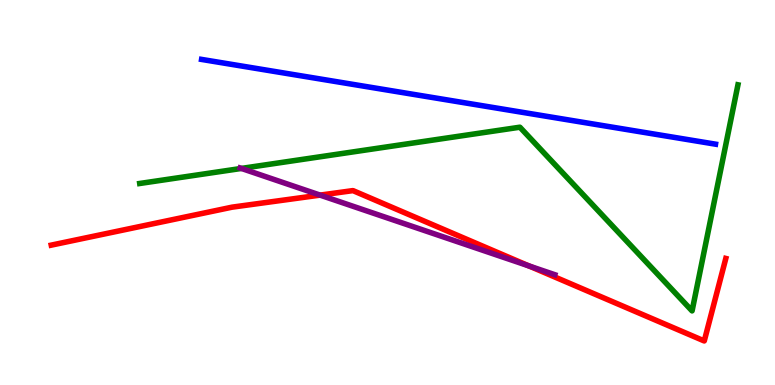[{'lines': ['blue', 'red'], 'intersections': []}, {'lines': ['green', 'red'], 'intersections': []}, {'lines': ['purple', 'red'], 'intersections': [{'x': 4.13, 'y': 4.93}, {'x': 6.83, 'y': 3.09}]}, {'lines': ['blue', 'green'], 'intersections': []}, {'lines': ['blue', 'purple'], 'intersections': []}, {'lines': ['green', 'purple'], 'intersections': [{'x': 3.12, 'y': 5.63}]}]